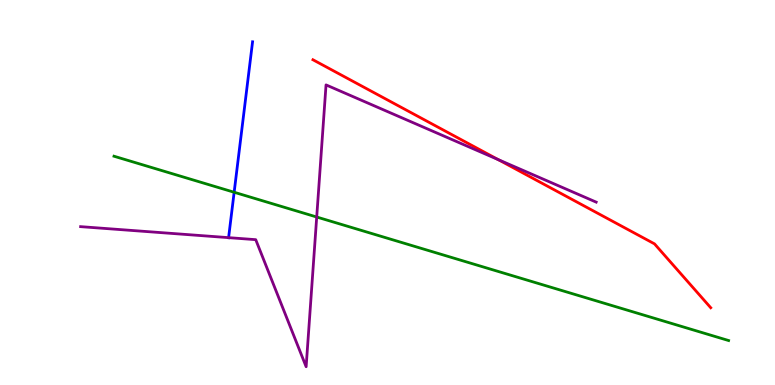[{'lines': ['blue', 'red'], 'intersections': []}, {'lines': ['green', 'red'], 'intersections': []}, {'lines': ['purple', 'red'], 'intersections': [{'x': 6.43, 'y': 5.86}]}, {'lines': ['blue', 'green'], 'intersections': [{'x': 3.02, 'y': 5.01}]}, {'lines': ['blue', 'purple'], 'intersections': [{'x': 2.95, 'y': 3.83}]}, {'lines': ['green', 'purple'], 'intersections': [{'x': 4.09, 'y': 4.36}]}]